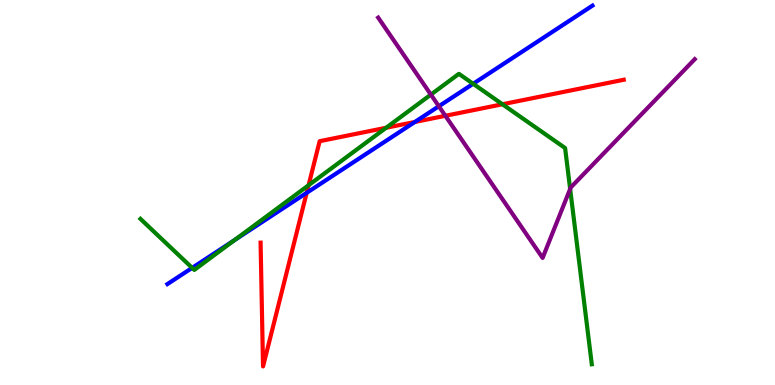[{'lines': ['blue', 'red'], 'intersections': [{'x': 3.96, 'y': 4.99}, {'x': 5.35, 'y': 6.83}]}, {'lines': ['green', 'red'], 'intersections': [{'x': 3.98, 'y': 5.19}, {'x': 4.98, 'y': 6.68}, {'x': 6.48, 'y': 7.29}]}, {'lines': ['purple', 'red'], 'intersections': [{'x': 5.75, 'y': 6.99}]}, {'lines': ['blue', 'green'], 'intersections': [{'x': 2.48, 'y': 3.04}, {'x': 3.03, 'y': 3.76}, {'x': 6.11, 'y': 7.82}]}, {'lines': ['blue', 'purple'], 'intersections': [{'x': 5.66, 'y': 7.24}]}, {'lines': ['green', 'purple'], 'intersections': [{'x': 5.56, 'y': 7.54}, {'x': 7.36, 'y': 5.09}]}]